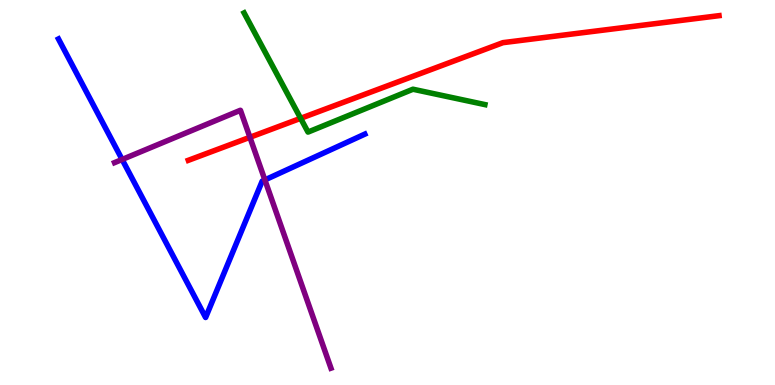[{'lines': ['blue', 'red'], 'intersections': []}, {'lines': ['green', 'red'], 'intersections': [{'x': 3.88, 'y': 6.93}]}, {'lines': ['purple', 'red'], 'intersections': [{'x': 3.22, 'y': 6.43}]}, {'lines': ['blue', 'green'], 'intersections': []}, {'lines': ['blue', 'purple'], 'intersections': [{'x': 1.58, 'y': 5.86}, {'x': 3.42, 'y': 5.33}]}, {'lines': ['green', 'purple'], 'intersections': []}]